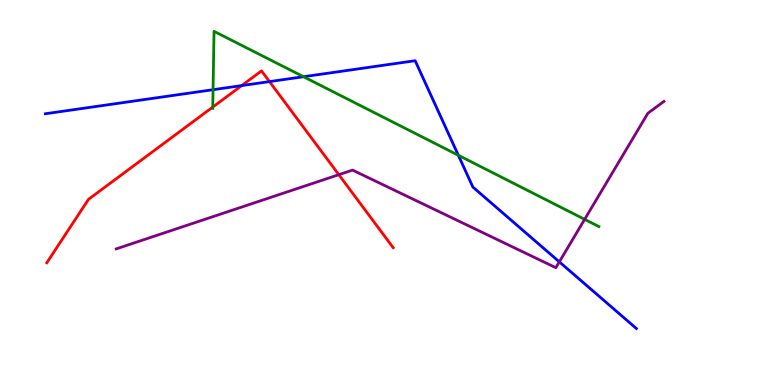[{'lines': ['blue', 'red'], 'intersections': [{'x': 3.12, 'y': 7.78}, {'x': 3.48, 'y': 7.88}]}, {'lines': ['green', 'red'], 'intersections': [{'x': 2.75, 'y': 7.22}]}, {'lines': ['purple', 'red'], 'intersections': [{'x': 4.37, 'y': 5.46}]}, {'lines': ['blue', 'green'], 'intersections': [{'x': 2.75, 'y': 7.67}, {'x': 3.92, 'y': 8.01}, {'x': 5.91, 'y': 5.97}]}, {'lines': ['blue', 'purple'], 'intersections': [{'x': 7.22, 'y': 3.2}]}, {'lines': ['green', 'purple'], 'intersections': [{'x': 7.54, 'y': 4.3}]}]